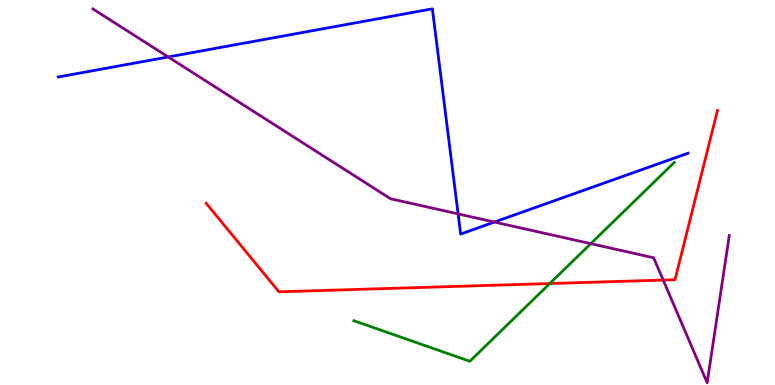[{'lines': ['blue', 'red'], 'intersections': []}, {'lines': ['green', 'red'], 'intersections': [{'x': 7.09, 'y': 2.64}]}, {'lines': ['purple', 'red'], 'intersections': [{'x': 8.56, 'y': 2.73}]}, {'lines': ['blue', 'green'], 'intersections': []}, {'lines': ['blue', 'purple'], 'intersections': [{'x': 2.17, 'y': 8.52}, {'x': 5.91, 'y': 4.44}, {'x': 6.38, 'y': 4.23}]}, {'lines': ['green', 'purple'], 'intersections': [{'x': 7.62, 'y': 3.67}]}]